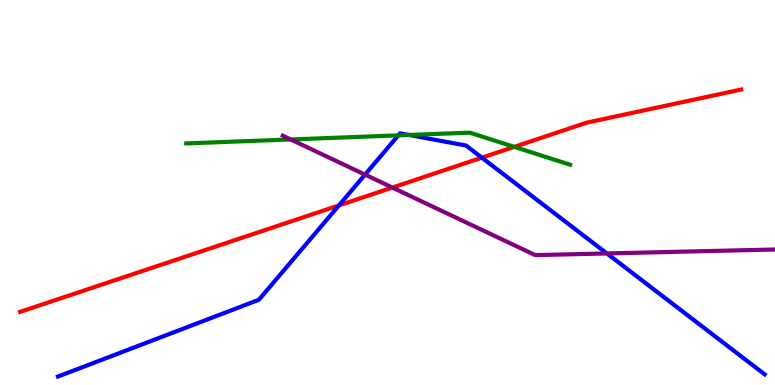[{'lines': ['blue', 'red'], 'intersections': [{'x': 4.37, 'y': 4.66}, {'x': 6.22, 'y': 5.9}]}, {'lines': ['green', 'red'], 'intersections': [{'x': 6.64, 'y': 6.19}]}, {'lines': ['purple', 'red'], 'intersections': [{'x': 5.06, 'y': 5.13}]}, {'lines': ['blue', 'green'], 'intersections': [{'x': 5.14, 'y': 6.48}, {'x': 5.28, 'y': 6.49}]}, {'lines': ['blue', 'purple'], 'intersections': [{'x': 4.71, 'y': 5.46}, {'x': 7.83, 'y': 3.42}]}, {'lines': ['green', 'purple'], 'intersections': [{'x': 3.75, 'y': 6.38}]}]